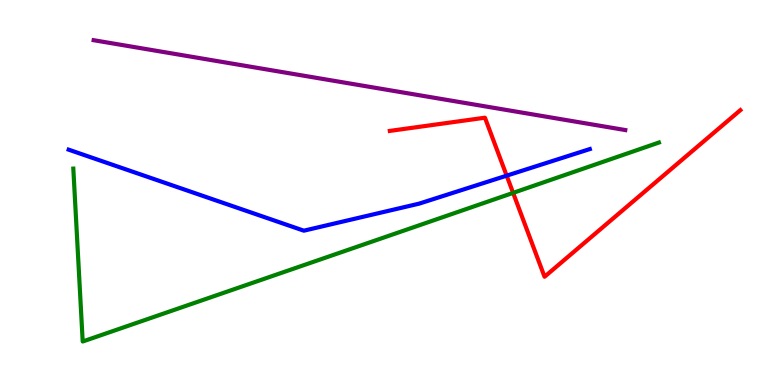[{'lines': ['blue', 'red'], 'intersections': [{'x': 6.54, 'y': 5.44}]}, {'lines': ['green', 'red'], 'intersections': [{'x': 6.62, 'y': 4.99}]}, {'lines': ['purple', 'red'], 'intersections': []}, {'lines': ['blue', 'green'], 'intersections': []}, {'lines': ['blue', 'purple'], 'intersections': []}, {'lines': ['green', 'purple'], 'intersections': []}]